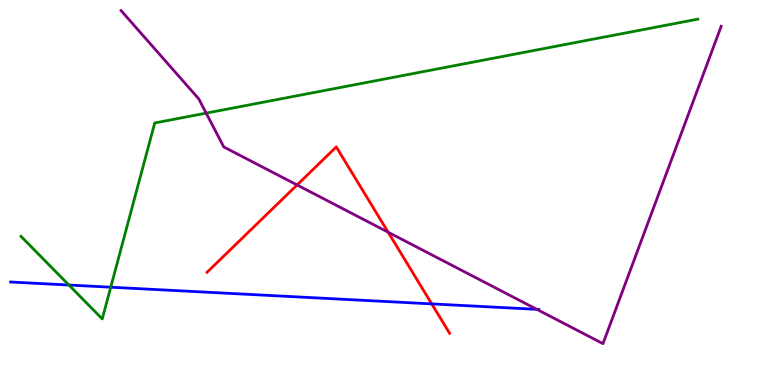[{'lines': ['blue', 'red'], 'intersections': [{'x': 5.57, 'y': 2.11}]}, {'lines': ['green', 'red'], 'intersections': []}, {'lines': ['purple', 'red'], 'intersections': [{'x': 3.83, 'y': 5.2}, {'x': 5.01, 'y': 3.97}]}, {'lines': ['blue', 'green'], 'intersections': [{'x': 0.889, 'y': 2.6}, {'x': 1.43, 'y': 2.54}]}, {'lines': ['blue', 'purple'], 'intersections': [{'x': 6.93, 'y': 1.96}]}, {'lines': ['green', 'purple'], 'intersections': [{'x': 2.66, 'y': 7.06}]}]